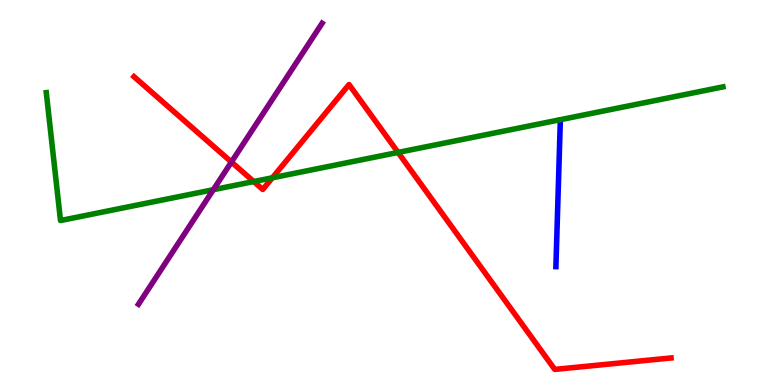[{'lines': ['blue', 'red'], 'intersections': []}, {'lines': ['green', 'red'], 'intersections': [{'x': 3.27, 'y': 5.28}, {'x': 3.51, 'y': 5.38}, {'x': 5.14, 'y': 6.04}]}, {'lines': ['purple', 'red'], 'intersections': [{'x': 2.99, 'y': 5.79}]}, {'lines': ['blue', 'green'], 'intersections': []}, {'lines': ['blue', 'purple'], 'intersections': []}, {'lines': ['green', 'purple'], 'intersections': [{'x': 2.75, 'y': 5.07}]}]